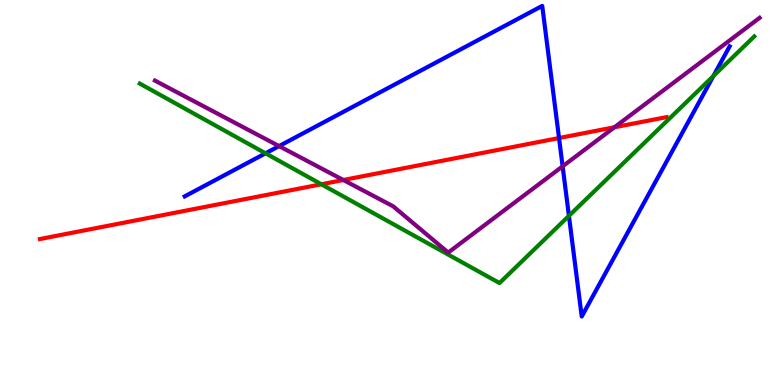[{'lines': ['blue', 'red'], 'intersections': [{'x': 7.21, 'y': 6.41}]}, {'lines': ['green', 'red'], 'intersections': [{'x': 4.15, 'y': 5.21}]}, {'lines': ['purple', 'red'], 'intersections': [{'x': 4.43, 'y': 5.32}, {'x': 7.93, 'y': 6.69}]}, {'lines': ['blue', 'green'], 'intersections': [{'x': 3.43, 'y': 6.02}, {'x': 7.34, 'y': 4.39}, {'x': 9.21, 'y': 8.03}]}, {'lines': ['blue', 'purple'], 'intersections': [{'x': 3.6, 'y': 6.21}, {'x': 7.26, 'y': 5.68}]}, {'lines': ['green', 'purple'], 'intersections': []}]